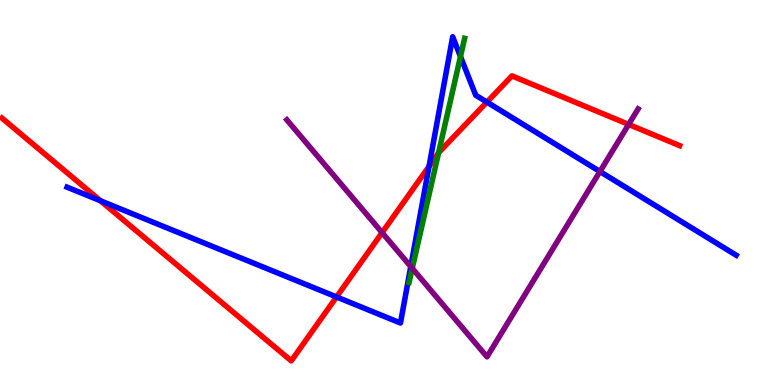[{'lines': ['blue', 'red'], 'intersections': [{'x': 1.3, 'y': 4.78}, {'x': 4.34, 'y': 2.29}, {'x': 5.54, 'y': 5.68}, {'x': 6.28, 'y': 7.35}]}, {'lines': ['green', 'red'], 'intersections': [{'x': 5.66, 'y': 6.03}]}, {'lines': ['purple', 'red'], 'intersections': [{'x': 4.93, 'y': 3.96}, {'x': 8.11, 'y': 6.77}]}, {'lines': ['blue', 'green'], 'intersections': [{'x': 5.94, 'y': 8.53}]}, {'lines': ['blue', 'purple'], 'intersections': [{'x': 5.3, 'y': 3.08}, {'x': 7.74, 'y': 5.54}]}, {'lines': ['green', 'purple'], 'intersections': [{'x': 5.32, 'y': 3.03}]}]